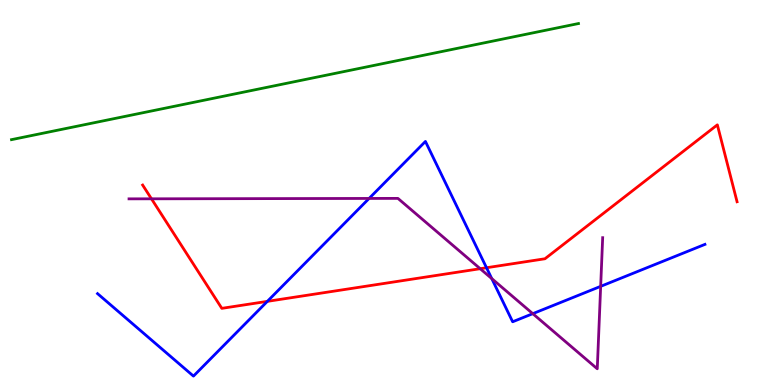[{'lines': ['blue', 'red'], 'intersections': [{'x': 3.45, 'y': 2.17}, {'x': 6.28, 'y': 3.05}]}, {'lines': ['green', 'red'], 'intersections': []}, {'lines': ['purple', 'red'], 'intersections': [{'x': 1.95, 'y': 4.84}, {'x': 6.2, 'y': 3.02}]}, {'lines': ['blue', 'green'], 'intersections': []}, {'lines': ['blue', 'purple'], 'intersections': [{'x': 4.76, 'y': 4.85}, {'x': 6.35, 'y': 2.76}, {'x': 6.87, 'y': 1.85}, {'x': 7.75, 'y': 2.56}]}, {'lines': ['green', 'purple'], 'intersections': []}]